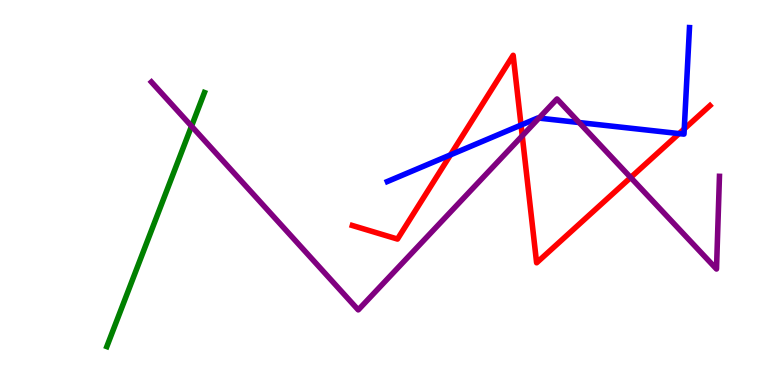[{'lines': ['blue', 'red'], 'intersections': [{'x': 5.81, 'y': 5.98}, {'x': 6.72, 'y': 6.75}, {'x': 8.76, 'y': 6.53}, {'x': 8.83, 'y': 6.65}]}, {'lines': ['green', 'red'], 'intersections': []}, {'lines': ['purple', 'red'], 'intersections': [{'x': 6.74, 'y': 6.47}, {'x': 8.14, 'y': 5.39}]}, {'lines': ['blue', 'green'], 'intersections': []}, {'lines': ['blue', 'purple'], 'intersections': [{'x': 6.95, 'y': 6.93}, {'x': 7.47, 'y': 6.82}]}, {'lines': ['green', 'purple'], 'intersections': [{'x': 2.47, 'y': 6.72}]}]